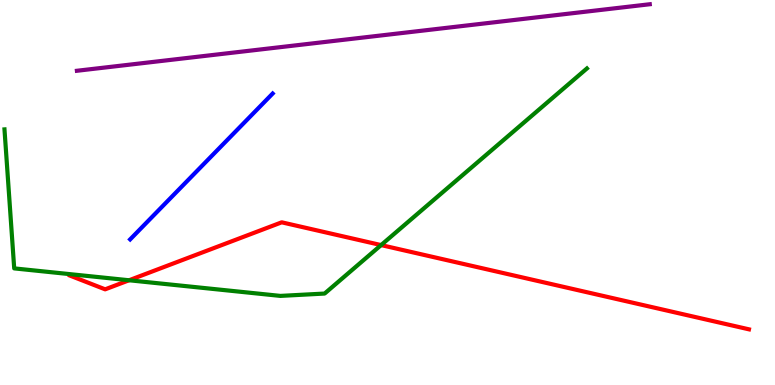[{'lines': ['blue', 'red'], 'intersections': []}, {'lines': ['green', 'red'], 'intersections': [{'x': 1.67, 'y': 2.72}, {'x': 4.92, 'y': 3.63}]}, {'lines': ['purple', 'red'], 'intersections': []}, {'lines': ['blue', 'green'], 'intersections': []}, {'lines': ['blue', 'purple'], 'intersections': []}, {'lines': ['green', 'purple'], 'intersections': []}]